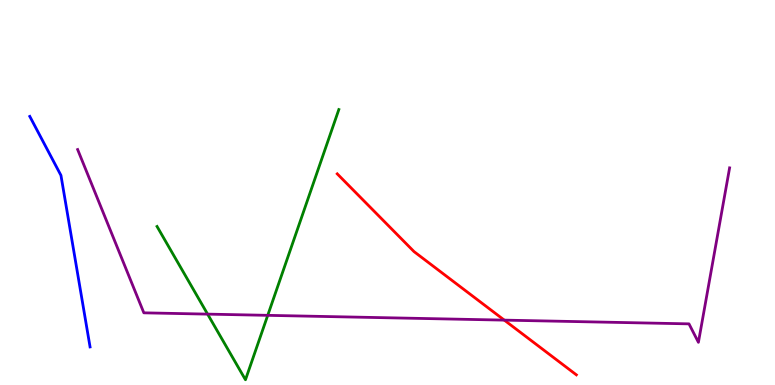[{'lines': ['blue', 'red'], 'intersections': []}, {'lines': ['green', 'red'], 'intersections': []}, {'lines': ['purple', 'red'], 'intersections': [{'x': 6.51, 'y': 1.69}]}, {'lines': ['blue', 'green'], 'intersections': []}, {'lines': ['blue', 'purple'], 'intersections': []}, {'lines': ['green', 'purple'], 'intersections': [{'x': 2.68, 'y': 1.84}, {'x': 3.45, 'y': 1.81}]}]